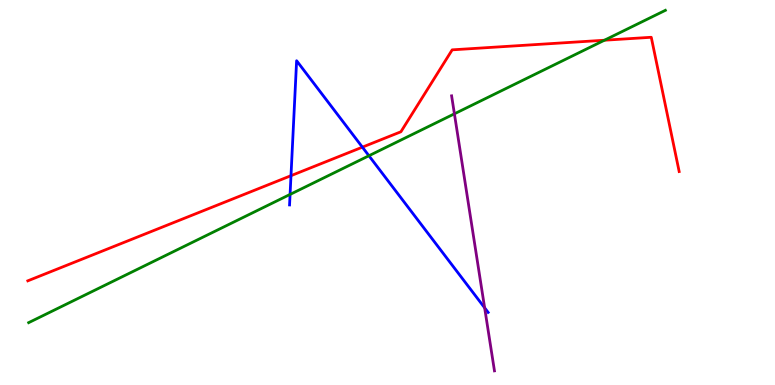[{'lines': ['blue', 'red'], 'intersections': [{'x': 3.75, 'y': 5.44}, {'x': 4.68, 'y': 6.18}]}, {'lines': ['green', 'red'], 'intersections': [{'x': 7.8, 'y': 8.96}]}, {'lines': ['purple', 'red'], 'intersections': []}, {'lines': ['blue', 'green'], 'intersections': [{'x': 3.74, 'y': 4.95}, {'x': 4.76, 'y': 5.95}]}, {'lines': ['blue', 'purple'], 'intersections': [{'x': 6.25, 'y': 2.01}]}, {'lines': ['green', 'purple'], 'intersections': [{'x': 5.86, 'y': 7.04}]}]